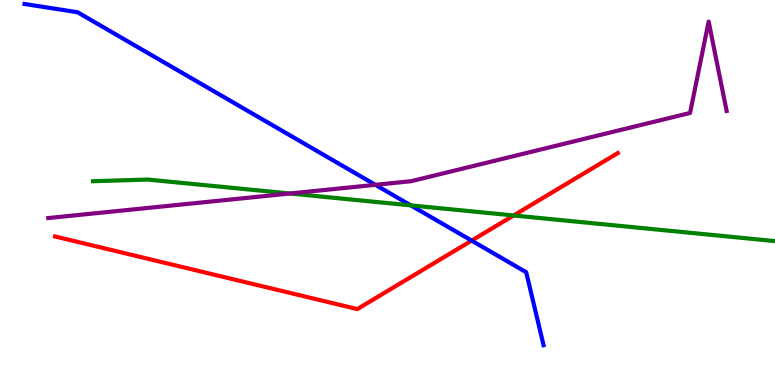[{'lines': ['blue', 'red'], 'intersections': [{'x': 6.09, 'y': 3.75}]}, {'lines': ['green', 'red'], 'intersections': [{'x': 6.63, 'y': 4.4}]}, {'lines': ['purple', 'red'], 'intersections': []}, {'lines': ['blue', 'green'], 'intersections': [{'x': 5.3, 'y': 4.67}]}, {'lines': ['blue', 'purple'], 'intersections': [{'x': 4.84, 'y': 5.2}]}, {'lines': ['green', 'purple'], 'intersections': [{'x': 3.74, 'y': 4.97}]}]